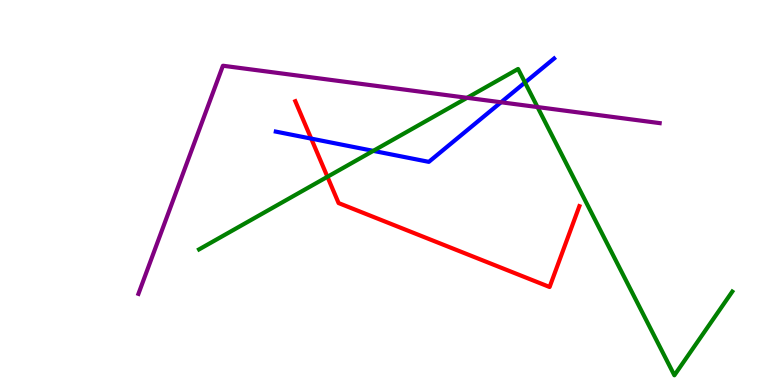[{'lines': ['blue', 'red'], 'intersections': [{'x': 4.02, 'y': 6.4}]}, {'lines': ['green', 'red'], 'intersections': [{'x': 4.22, 'y': 5.41}]}, {'lines': ['purple', 'red'], 'intersections': []}, {'lines': ['blue', 'green'], 'intersections': [{'x': 4.82, 'y': 6.08}, {'x': 6.77, 'y': 7.86}]}, {'lines': ['blue', 'purple'], 'intersections': [{'x': 6.46, 'y': 7.34}]}, {'lines': ['green', 'purple'], 'intersections': [{'x': 6.03, 'y': 7.46}, {'x': 6.94, 'y': 7.22}]}]